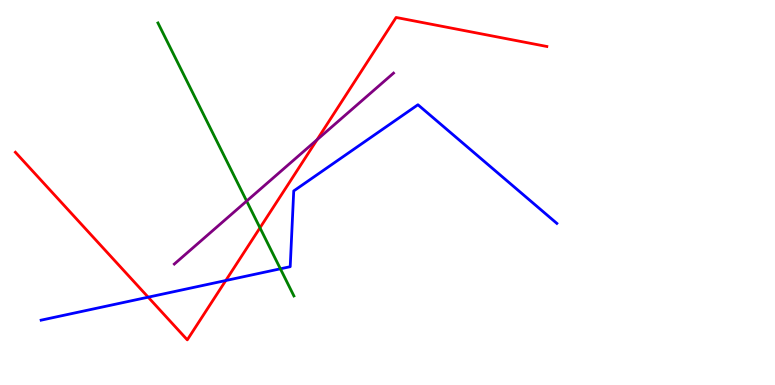[{'lines': ['blue', 'red'], 'intersections': [{'x': 1.91, 'y': 2.28}, {'x': 2.91, 'y': 2.71}]}, {'lines': ['green', 'red'], 'intersections': [{'x': 3.35, 'y': 4.08}]}, {'lines': ['purple', 'red'], 'intersections': [{'x': 4.09, 'y': 6.37}]}, {'lines': ['blue', 'green'], 'intersections': [{'x': 3.62, 'y': 3.02}]}, {'lines': ['blue', 'purple'], 'intersections': []}, {'lines': ['green', 'purple'], 'intersections': [{'x': 3.18, 'y': 4.78}]}]